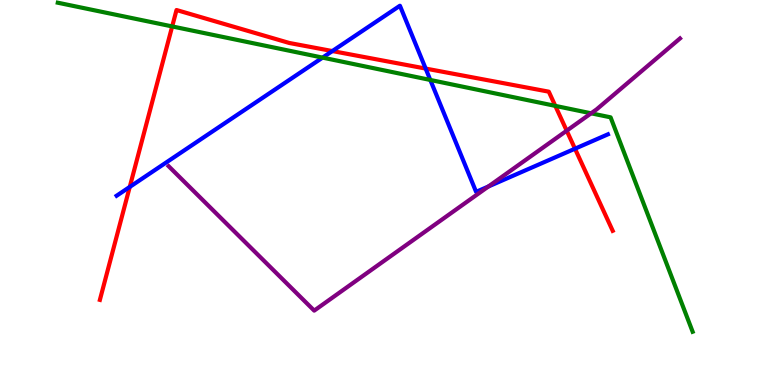[{'lines': ['blue', 'red'], 'intersections': [{'x': 1.67, 'y': 5.14}, {'x': 4.29, 'y': 8.67}, {'x': 5.49, 'y': 8.22}, {'x': 7.42, 'y': 6.14}]}, {'lines': ['green', 'red'], 'intersections': [{'x': 2.22, 'y': 9.31}, {'x': 7.17, 'y': 7.25}]}, {'lines': ['purple', 'red'], 'intersections': [{'x': 7.31, 'y': 6.61}]}, {'lines': ['blue', 'green'], 'intersections': [{'x': 4.16, 'y': 8.5}, {'x': 5.55, 'y': 7.92}]}, {'lines': ['blue', 'purple'], 'intersections': [{'x': 6.3, 'y': 5.16}]}, {'lines': ['green', 'purple'], 'intersections': [{'x': 7.63, 'y': 7.06}]}]